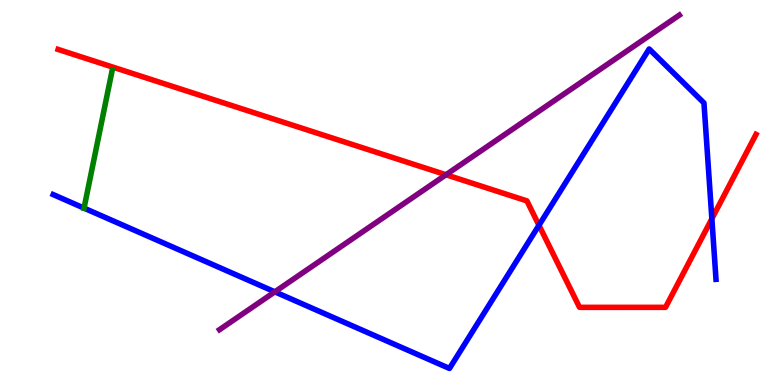[{'lines': ['blue', 'red'], 'intersections': [{'x': 6.95, 'y': 4.15}, {'x': 9.19, 'y': 4.32}]}, {'lines': ['green', 'red'], 'intersections': []}, {'lines': ['purple', 'red'], 'intersections': [{'x': 5.75, 'y': 5.46}]}, {'lines': ['blue', 'green'], 'intersections': [{'x': 1.08, 'y': 4.59}]}, {'lines': ['blue', 'purple'], 'intersections': [{'x': 3.55, 'y': 2.42}]}, {'lines': ['green', 'purple'], 'intersections': []}]